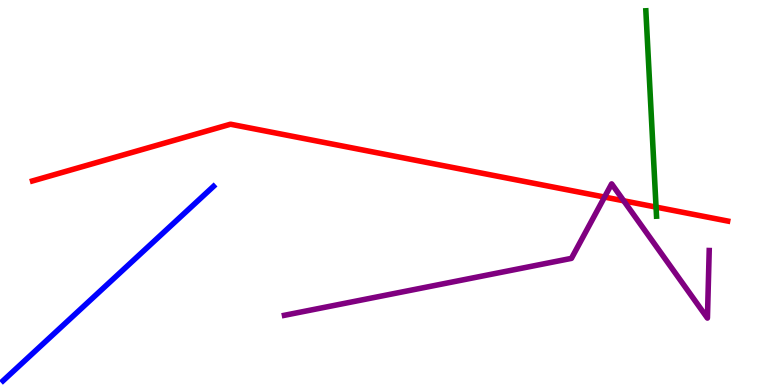[{'lines': ['blue', 'red'], 'intersections': []}, {'lines': ['green', 'red'], 'intersections': [{'x': 8.47, 'y': 4.62}]}, {'lines': ['purple', 'red'], 'intersections': [{'x': 7.8, 'y': 4.88}, {'x': 8.05, 'y': 4.78}]}, {'lines': ['blue', 'green'], 'intersections': []}, {'lines': ['blue', 'purple'], 'intersections': []}, {'lines': ['green', 'purple'], 'intersections': []}]